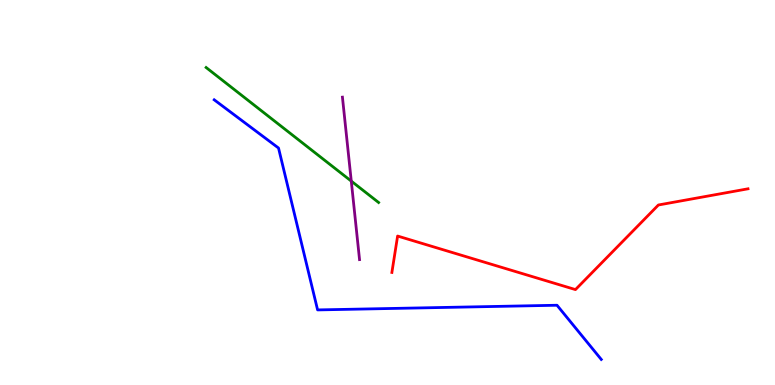[{'lines': ['blue', 'red'], 'intersections': []}, {'lines': ['green', 'red'], 'intersections': []}, {'lines': ['purple', 'red'], 'intersections': []}, {'lines': ['blue', 'green'], 'intersections': []}, {'lines': ['blue', 'purple'], 'intersections': []}, {'lines': ['green', 'purple'], 'intersections': [{'x': 4.53, 'y': 5.3}]}]